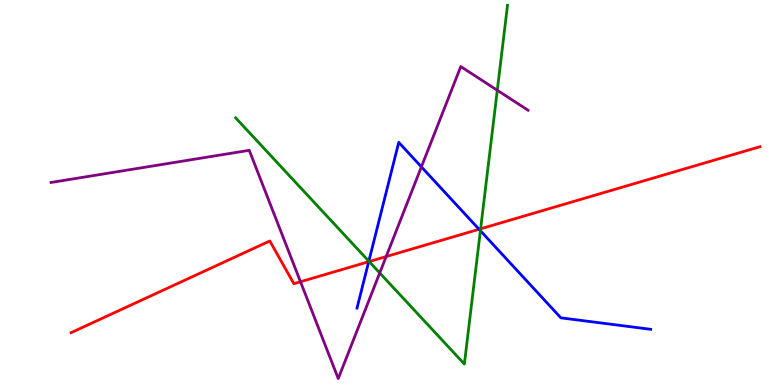[{'lines': ['blue', 'red'], 'intersections': [{'x': 4.76, 'y': 3.2}, {'x': 6.18, 'y': 4.04}]}, {'lines': ['green', 'red'], 'intersections': [{'x': 4.76, 'y': 3.21}, {'x': 6.2, 'y': 4.06}]}, {'lines': ['purple', 'red'], 'intersections': [{'x': 3.88, 'y': 2.68}, {'x': 4.98, 'y': 3.34}]}, {'lines': ['blue', 'green'], 'intersections': [{'x': 4.76, 'y': 3.22}, {'x': 6.2, 'y': 4.01}]}, {'lines': ['blue', 'purple'], 'intersections': [{'x': 5.44, 'y': 5.67}]}, {'lines': ['green', 'purple'], 'intersections': [{'x': 4.9, 'y': 2.91}, {'x': 6.42, 'y': 7.66}]}]